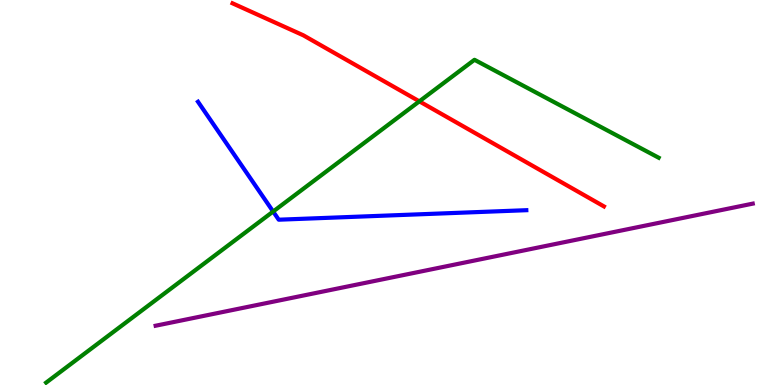[{'lines': ['blue', 'red'], 'intersections': []}, {'lines': ['green', 'red'], 'intersections': [{'x': 5.41, 'y': 7.37}]}, {'lines': ['purple', 'red'], 'intersections': []}, {'lines': ['blue', 'green'], 'intersections': [{'x': 3.52, 'y': 4.51}]}, {'lines': ['blue', 'purple'], 'intersections': []}, {'lines': ['green', 'purple'], 'intersections': []}]